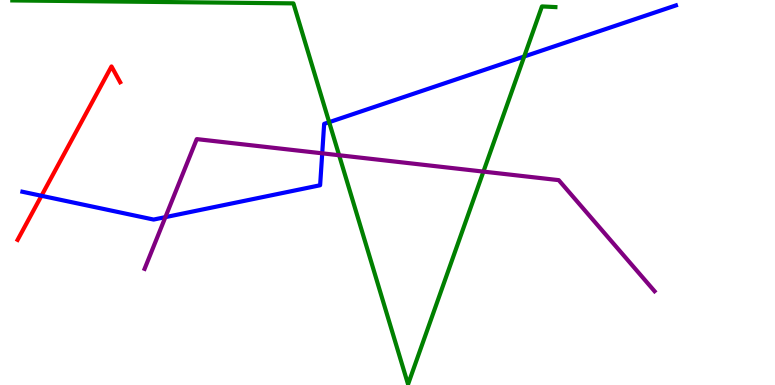[{'lines': ['blue', 'red'], 'intersections': [{'x': 0.535, 'y': 4.91}]}, {'lines': ['green', 'red'], 'intersections': []}, {'lines': ['purple', 'red'], 'intersections': []}, {'lines': ['blue', 'green'], 'intersections': [{'x': 4.25, 'y': 6.83}, {'x': 6.76, 'y': 8.53}]}, {'lines': ['blue', 'purple'], 'intersections': [{'x': 2.13, 'y': 4.36}, {'x': 4.16, 'y': 6.02}]}, {'lines': ['green', 'purple'], 'intersections': [{'x': 4.38, 'y': 5.97}, {'x': 6.24, 'y': 5.54}]}]